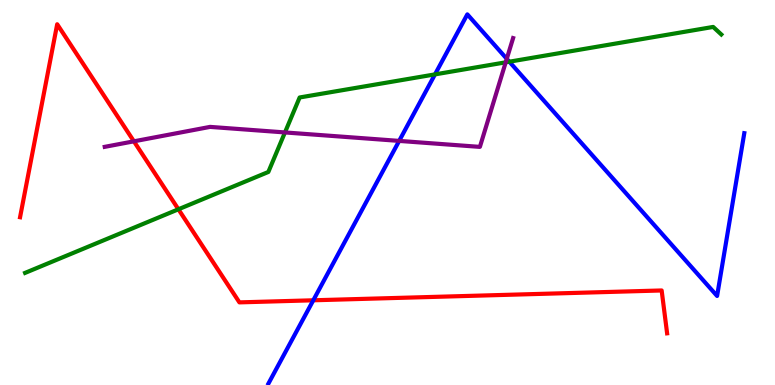[{'lines': ['blue', 'red'], 'intersections': [{'x': 4.04, 'y': 2.2}]}, {'lines': ['green', 'red'], 'intersections': [{'x': 2.3, 'y': 4.56}]}, {'lines': ['purple', 'red'], 'intersections': [{'x': 1.73, 'y': 6.33}]}, {'lines': ['blue', 'green'], 'intersections': [{'x': 5.61, 'y': 8.07}, {'x': 6.57, 'y': 8.4}]}, {'lines': ['blue', 'purple'], 'intersections': [{'x': 5.15, 'y': 6.34}, {'x': 6.54, 'y': 8.47}]}, {'lines': ['green', 'purple'], 'intersections': [{'x': 3.68, 'y': 6.56}, {'x': 6.53, 'y': 8.38}]}]